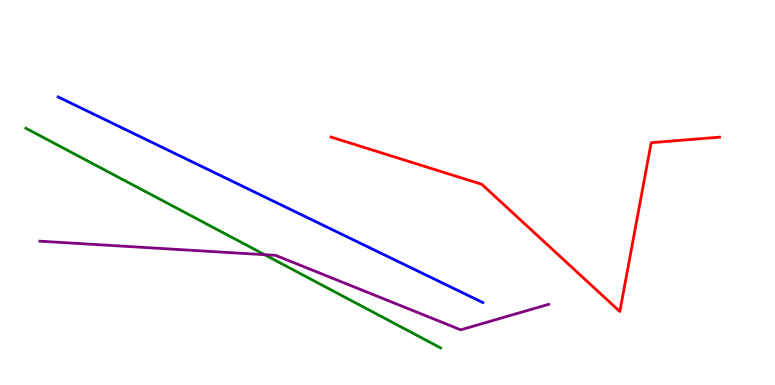[{'lines': ['blue', 'red'], 'intersections': []}, {'lines': ['green', 'red'], 'intersections': []}, {'lines': ['purple', 'red'], 'intersections': []}, {'lines': ['blue', 'green'], 'intersections': []}, {'lines': ['blue', 'purple'], 'intersections': []}, {'lines': ['green', 'purple'], 'intersections': [{'x': 3.42, 'y': 3.38}]}]